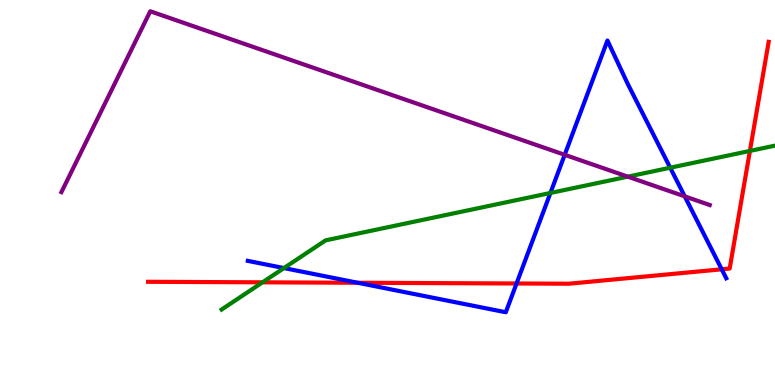[{'lines': ['blue', 'red'], 'intersections': [{'x': 4.62, 'y': 2.66}, {'x': 6.67, 'y': 2.64}, {'x': 9.31, 'y': 3.01}]}, {'lines': ['green', 'red'], 'intersections': [{'x': 3.39, 'y': 2.67}, {'x': 9.68, 'y': 6.08}]}, {'lines': ['purple', 'red'], 'intersections': []}, {'lines': ['blue', 'green'], 'intersections': [{'x': 3.66, 'y': 3.04}, {'x': 7.1, 'y': 4.99}, {'x': 8.65, 'y': 5.64}]}, {'lines': ['blue', 'purple'], 'intersections': [{'x': 7.29, 'y': 5.98}, {'x': 8.84, 'y': 4.9}]}, {'lines': ['green', 'purple'], 'intersections': [{'x': 8.1, 'y': 5.41}]}]